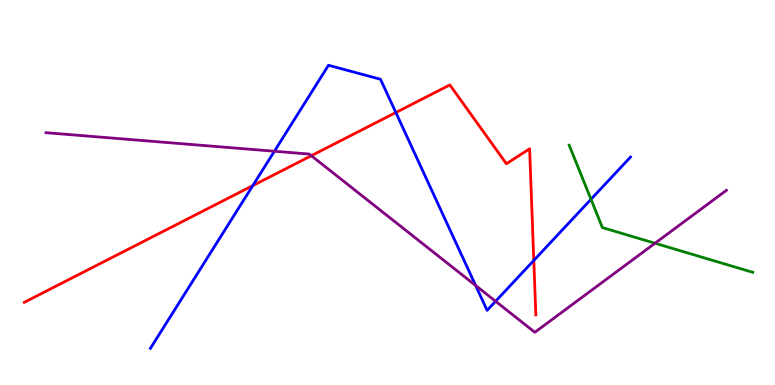[{'lines': ['blue', 'red'], 'intersections': [{'x': 3.26, 'y': 5.18}, {'x': 5.11, 'y': 7.08}, {'x': 6.89, 'y': 3.24}]}, {'lines': ['green', 'red'], 'intersections': []}, {'lines': ['purple', 'red'], 'intersections': [{'x': 4.02, 'y': 5.96}]}, {'lines': ['blue', 'green'], 'intersections': [{'x': 7.63, 'y': 4.82}]}, {'lines': ['blue', 'purple'], 'intersections': [{'x': 3.54, 'y': 6.07}, {'x': 6.14, 'y': 2.58}, {'x': 6.39, 'y': 2.17}]}, {'lines': ['green', 'purple'], 'intersections': [{'x': 8.45, 'y': 3.68}]}]